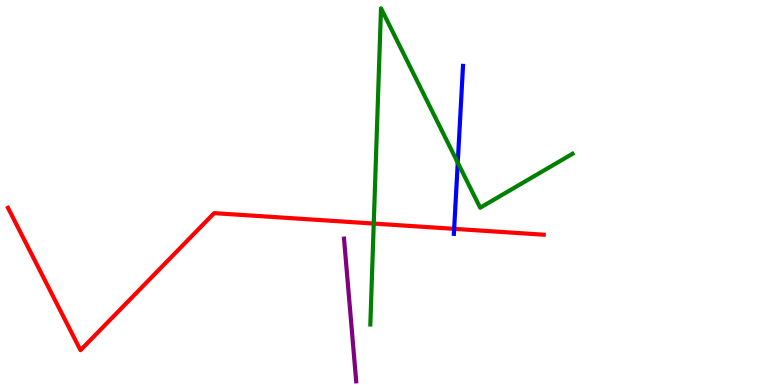[{'lines': ['blue', 'red'], 'intersections': [{'x': 5.86, 'y': 4.06}]}, {'lines': ['green', 'red'], 'intersections': [{'x': 4.82, 'y': 4.19}]}, {'lines': ['purple', 'red'], 'intersections': []}, {'lines': ['blue', 'green'], 'intersections': [{'x': 5.91, 'y': 5.78}]}, {'lines': ['blue', 'purple'], 'intersections': []}, {'lines': ['green', 'purple'], 'intersections': []}]